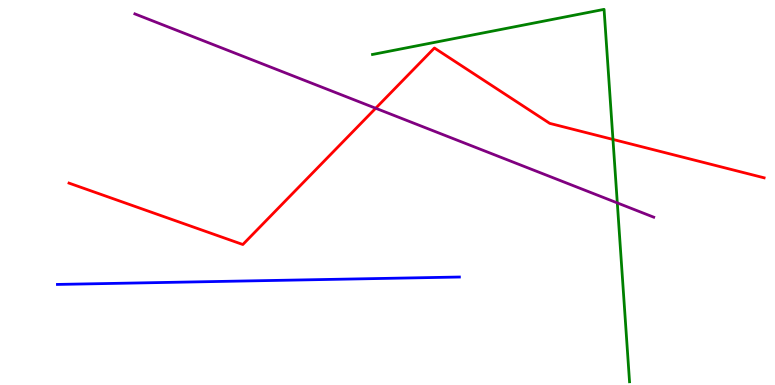[{'lines': ['blue', 'red'], 'intersections': []}, {'lines': ['green', 'red'], 'intersections': [{'x': 7.91, 'y': 6.38}]}, {'lines': ['purple', 'red'], 'intersections': [{'x': 4.85, 'y': 7.19}]}, {'lines': ['blue', 'green'], 'intersections': []}, {'lines': ['blue', 'purple'], 'intersections': []}, {'lines': ['green', 'purple'], 'intersections': [{'x': 7.97, 'y': 4.73}]}]